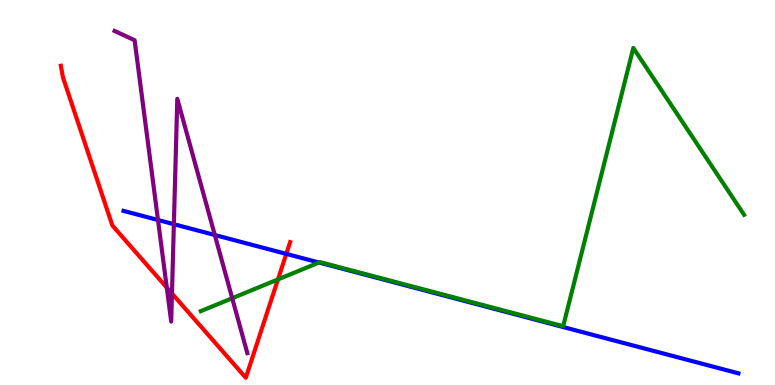[{'lines': ['blue', 'red'], 'intersections': [{'x': 3.69, 'y': 3.41}]}, {'lines': ['green', 'red'], 'intersections': [{'x': 3.59, 'y': 2.74}]}, {'lines': ['purple', 'red'], 'intersections': [{'x': 2.15, 'y': 2.53}, {'x': 2.22, 'y': 2.38}]}, {'lines': ['blue', 'green'], 'intersections': [{'x': 4.12, 'y': 3.18}]}, {'lines': ['blue', 'purple'], 'intersections': [{'x': 2.04, 'y': 4.29}, {'x': 2.24, 'y': 4.18}, {'x': 2.77, 'y': 3.9}]}, {'lines': ['green', 'purple'], 'intersections': [{'x': 3.0, 'y': 2.25}]}]